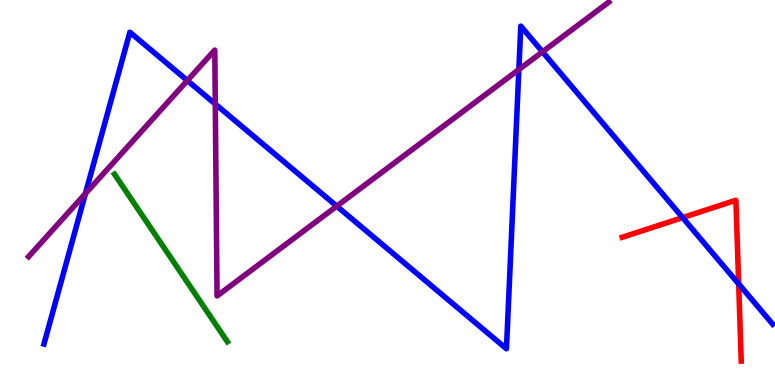[{'lines': ['blue', 'red'], 'intersections': [{'x': 8.81, 'y': 4.35}, {'x': 9.53, 'y': 2.63}]}, {'lines': ['green', 'red'], 'intersections': []}, {'lines': ['purple', 'red'], 'intersections': []}, {'lines': ['blue', 'green'], 'intersections': []}, {'lines': ['blue', 'purple'], 'intersections': [{'x': 1.1, 'y': 4.97}, {'x': 2.42, 'y': 7.91}, {'x': 2.78, 'y': 7.3}, {'x': 4.35, 'y': 4.65}, {'x': 6.7, 'y': 8.19}, {'x': 7.0, 'y': 8.65}]}, {'lines': ['green', 'purple'], 'intersections': []}]